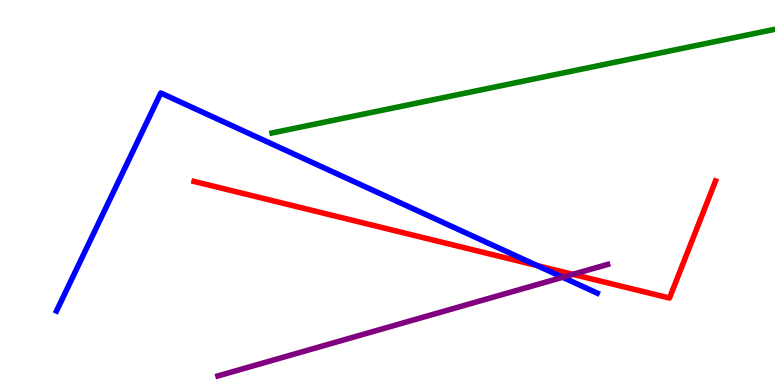[{'lines': ['blue', 'red'], 'intersections': [{'x': 6.93, 'y': 3.1}]}, {'lines': ['green', 'red'], 'intersections': []}, {'lines': ['purple', 'red'], 'intersections': [{'x': 7.39, 'y': 2.87}]}, {'lines': ['blue', 'green'], 'intersections': []}, {'lines': ['blue', 'purple'], 'intersections': [{'x': 7.26, 'y': 2.8}]}, {'lines': ['green', 'purple'], 'intersections': []}]